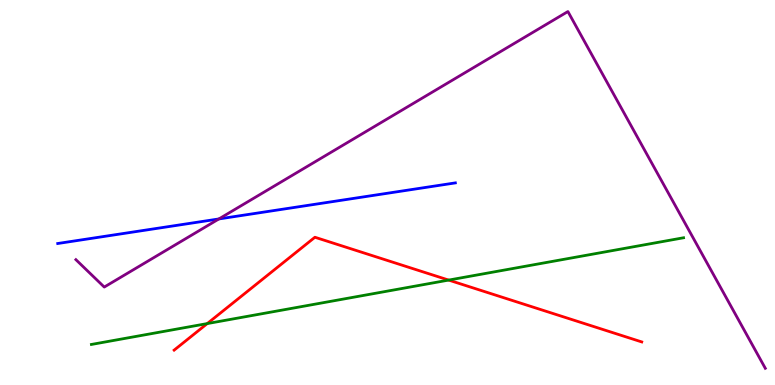[{'lines': ['blue', 'red'], 'intersections': []}, {'lines': ['green', 'red'], 'intersections': [{'x': 2.67, 'y': 1.6}, {'x': 5.79, 'y': 2.73}]}, {'lines': ['purple', 'red'], 'intersections': []}, {'lines': ['blue', 'green'], 'intersections': []}, {'lines': ['blue', 'purple'], 'intersections': [{'x': 2.82, 'y': 4.31}]}, {'lines': ['green', 'purple'], 'intersections': []}]